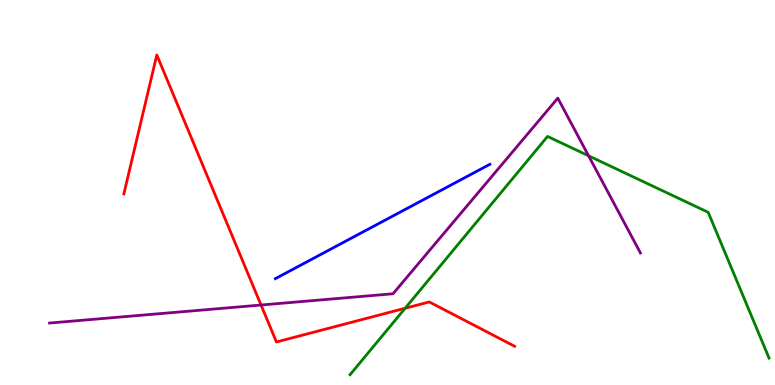[{'lines': ['blue', 'red'], 'intersections': []}, {'lines': ['green', 'red'], 'intersections': [{'x': 5.23, 'y': 1.99}]}, {'lines': ['purple', 'red'], 'intersections': [{'x': 3.37, 'y': 2.08}]}, {'lines': ['blue', 'green'], 'intersections': []}, {'lines': ['blue', 'purple'], 'intersections': []}, {'lines': ['green', 'purple'], 'intersections': [{'x': 7.59, 'y': 5.95}]}]